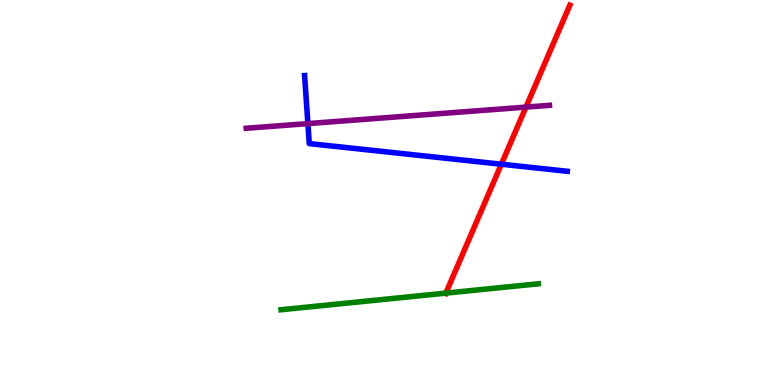[{'lines': ['blue', 'red'], 'intersections': [{'x': 6.47, 'y': 5.73}]}, {'lines': ['green', 'red'], 'intersections': [{'x': 5.75, 'y': 2.39}]}, {'lines': ['purple', 'red'], 'intersections': [{'x': 6.79, 'y': 7.22}]}, {'lines': ['blue', 'green'], 'intersections': []}, {'lines': ['blue', 'purple'], 'intersections': [{'x': 3.97, 'y': 6.79}]}, {'lines': ['green', 'purple'], 'intersections': []}]